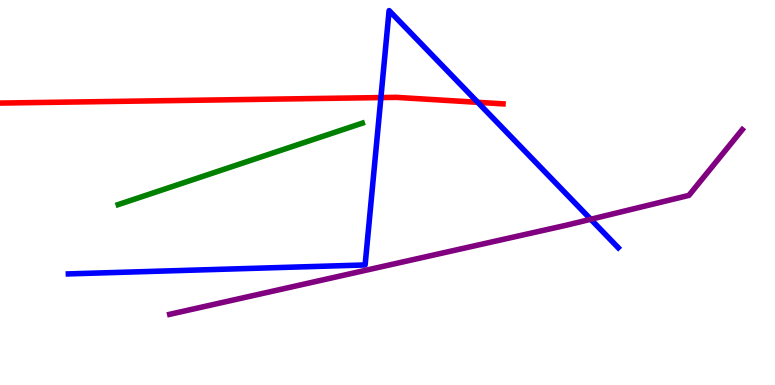[{'lines': ['blue', 'red'], 'intersections': [{'x': 4.91, 'y': 7.47}, {'x': 6.16, 'y': 7.34}]}, {'lines': ['green', 'red'], 'intersections': []}, {'lines': ['purple', 'red'], 'intersections': []}, {'lines': ['blue', 'green'], 'intersections': []}, {'lines': ['blue', 'purple'], 'intersections': [{'x': 7.62, 'y': 4.3}]}, {'lines': ['green', 'purple'], 'intersections': []}]